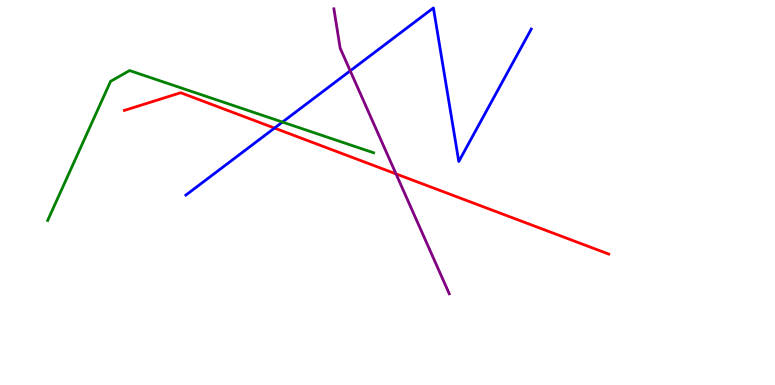[{'lines': ['blue', 'red'], 'intersections': [{'x': 3.54, 'y': 6.67}]}, {'lines': ['green', 'red'], 'intersections': []}, {'lines': ['purple', 'red'], 'intersections': [{'x': 5.11, 'y': 5.48}]}, {'lines': ['blue', 'green'], 'intersections': [{'x': 3.64, 'y': 6.83}]}, {'lines': ['blue', 'purple'], 'intersections': [{'x': 4.52, 'y': 8.16}]}, {'lines': ['green', 'purple'], 'intersections': []}]